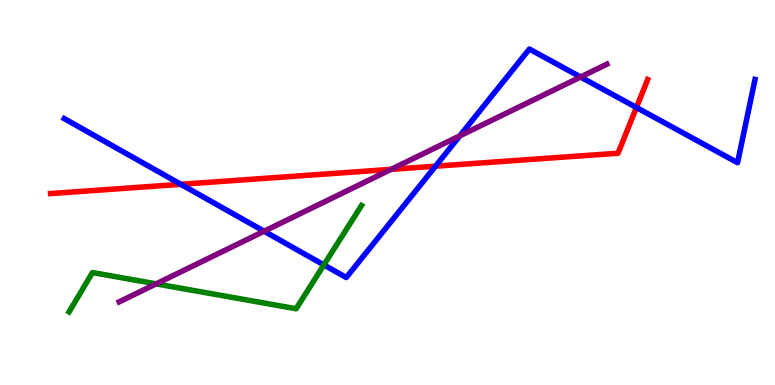[{'lines': ['blue', 'red'], 'intersections': [{'x': 2.33, 'y': 5.21}, {'x': 5.62, 'y': 5.68}, {'x': 8.21, 'y': 7.21}]}, {'lines': ['green', 'red'], 'intersections': []}, {'lines': ['purple', 'red'], 'intersections': [{'x': 5.05, 'y': 5.6}]}, {'lines': ['blue', 'green'], 'intersections': [{'x': 4.18, 'y': 3.12}]}, {'lines': ['blue', 'purple'], 'intersections': [{'x': 3.41, 'y': 3.99}, {'x': 5.93, 'y': 6.47}, {'x': 7.49, 'y': 8.0}]}, {'lines': ['green', 'purple'], 'intersections': [{'x': 2.01, 'y': 2.63}]}]